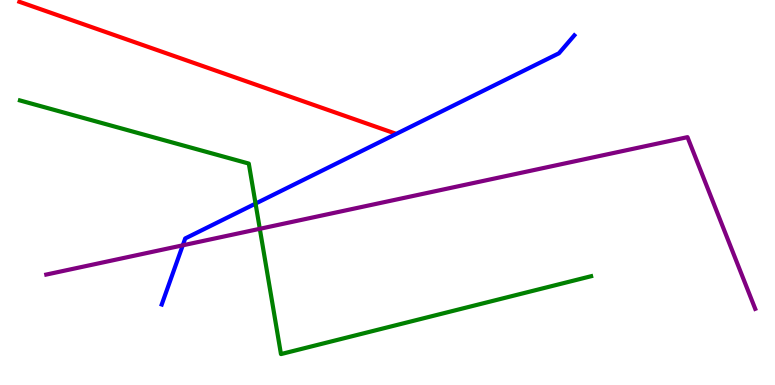[{'lines': ['blue', 'red'], 'intersections': []}, {'lines': ['green', 'red'], 'intersections': []}, {'lines': ['purple', 'red'], 'intersections': []}, {'lines': ['blue', 'green'], 'intersections': [{'x': 3.3, 'y': 4.71}]}, {'lines': ['blue', 'purple'], 'intersections': [{'x': 2.36, 'y': 3.63}]}, {'lines': ['green', 'purple'], 'intersections': [{'x': 3.35, 'y': 4.06}]}]